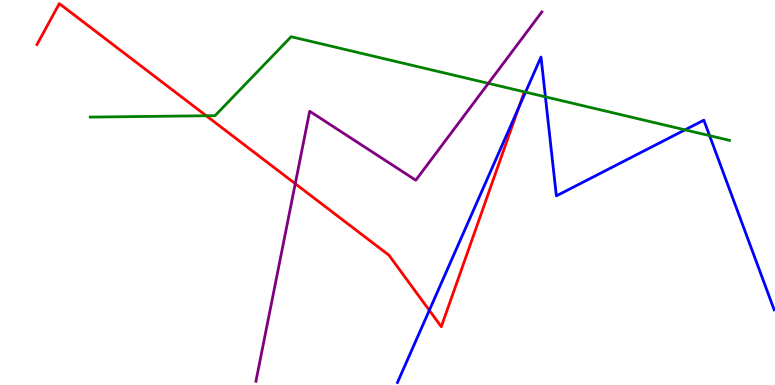[{'lines': ['blue', 'red'], 'intersections': [{'x': 5.54, 'y': 1.94}, {'x': 6.69, 'y': 7.21}]}, {'lines': ['green', 'red'], 'intersections': [{'x': 2.66, 'y': 6.99}]}, {'lines': ['purple', 'red'], 'intersections': [{'x': 3.81, 'y': 5.23}]}, {'lines': ['blue', 'green'], 'intersections': [{'x': 6.78, 'y': 7.61}, {'x': 7.04, 'y': 7.48}, {'x': 8.84, 'y': 6.63}, {'x': 9.16, 'y': 6.48}]}, {'lines': ['blue', 'purple'], 'intersections': []}, {'lines': ['green', 'purple'], 'intersections': [{'x': 6.3, 'y': 7.84}]}]